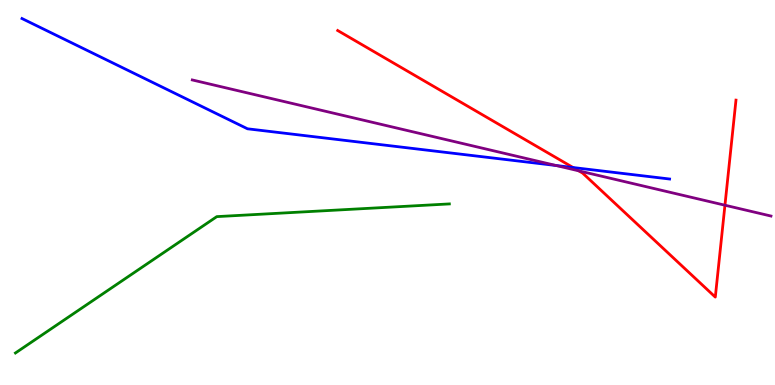[{'lines': ['blue', 'red'], 'intersections': [{'x': 7.39, 'y': 5.65}]}, {'lines': ['green', 'red'], 'intersections': []}, {'lines': ['purple', 'red'], 'intersections': [{'x': 7.47, 'y': 5.56}, {'x': 9.35, 'y': 4.67}]}, {'lines': ['blue', 'green'], 'intersections': []}, {'lines': ['blue', 'purple'], 'intersections': [{'x': 7.18, 'y': 5.7}]}, {'lines': ['green', 'purple'], 'intersections': []}]